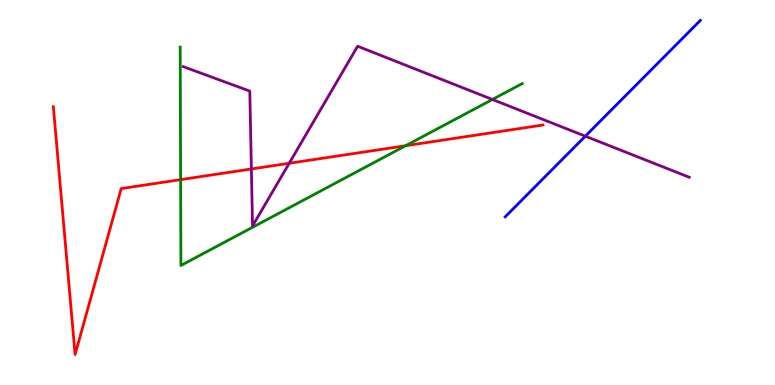[{'lines': ['blue', 'red'], 'intersections': []}, {'lines': ['green', 'red'], 'intersections': [{'x': 2.33, 'y': 5.33}, {'x': 5.23, 'y': 6.22}]}, {'lines': ['purple', 'red'], 'intersections': [{'x': 3.24, 'y': 5.61}, {'x': 3.73, 'y': 5.76}]}, {'lines': ['blue', 'green'], 'intersections': []}, {'lines': ['blue', 'purple'], 'intersections': [{'x': 7.55, 'y': 6.46}]}, {'lines': ['green', 'purple'], 'intersections': [{'x': 6.35, 'y': 7.42}]}]